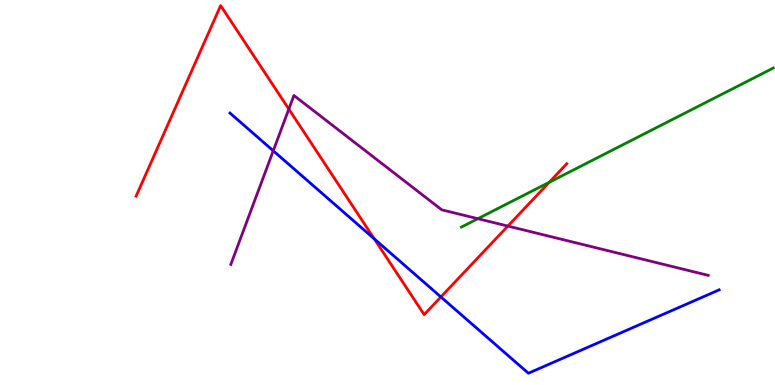[{'lines': ['blue', 'red'], 'intersections': [{'x': 4.83, 'y': 3.8}, {'x': 5.69, 'y': 2.29}]}, {'lines': ['green', 'red'], 'intersections': [{'x': 7.09, 'y': 5.26}]}, {'lines': ['purple', 'red'], 'intersections': [{'x': 3.73, 'y': 7.17}, {'x': 6.55, 'y': 4.13}]}, {'lines': ['blue', 'green'], 'intersections': []}, {'lines': ['blue', 'purple'], 'intersections': [{'x': 3.53, 'y': 6.08}]}, {'lines': ['green', 'purple'], 'intersections': [{'x': 6.17, 'y': 4.32}]}]